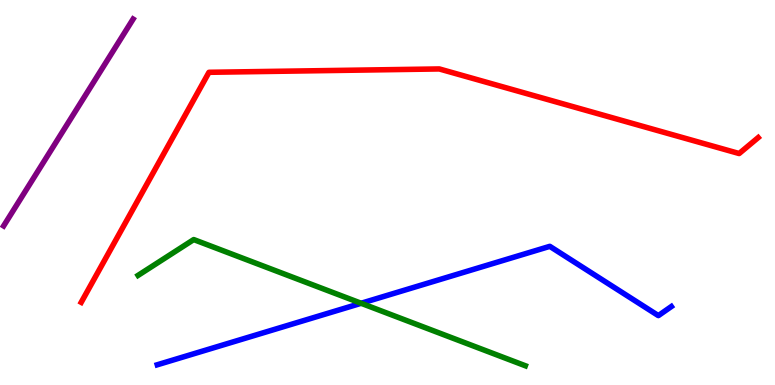[{'lines': ['blue', 'red'], 'intersections': []}, {'lines': ['green', 'red'], 'intersections': []}, {'lines': ['purple', 'red'], 'intersections': []}, {'lines': ['blue', 'green'], 'intersections': [{'x': 4.66, 'y': 2.12}]}, {'lines': ['blue', 'purple'], 'intersections': []}, {'lines': ['green', 'purple'], 'intersections': []}]